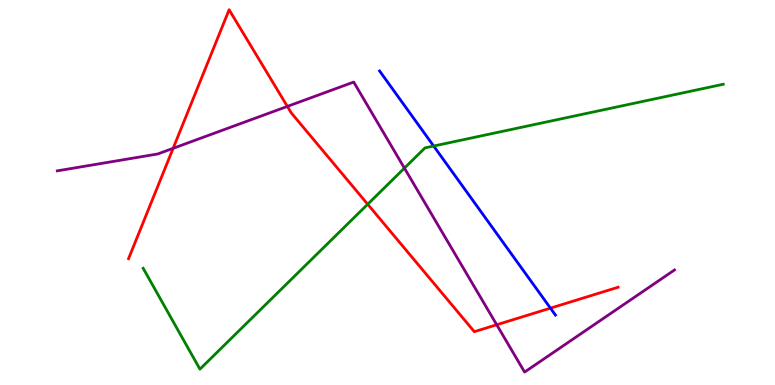[{'lines': ['blue', 'red'], 'intersections': [{'x': 7.1, 'y': 2.0}]}, {'lines': ['green', 'red'], 'intersections': [{'x': 4.74, 'y': 4.7}]}, {'lines': ['purple', 'red'], 'intersections': [{'x': 2.23, 'y': 6.15}, {'x': 3.71, 'y': 7.24}, {'x': 6.41, 'y': 1.56}]}, {'lines': ['blue', 'green'], 'intersections': [{'x': 5.6, 'y': 6.21}]}, {'lines': ['blue', 'purple'], 'intersections': []}, {'lines': ['green', 'purple'], 'intersections': [{'x': 5.22, 'y': 5.63}]}]